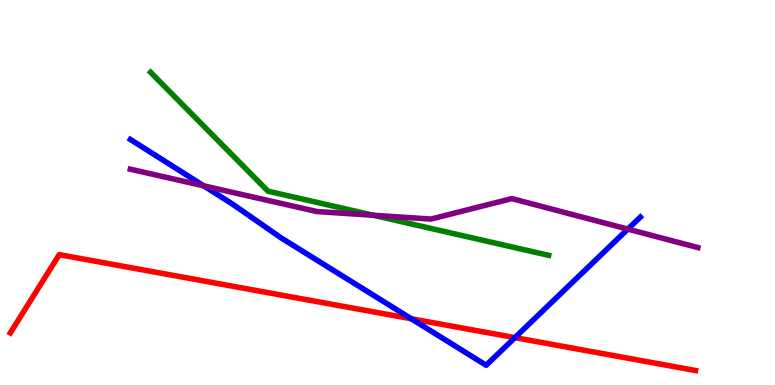[{'lines': ['blue', 'red'], 'intersections': [{'x': 5.31, 'y': 1.72}, {'x': 6.64, 'y': 1.23}]}, {'lines': ['green', 'red'], 'intersections': []}, {'lines': ['purple', 'red'], 'intersections': []}, {'lines': ['blue', 'green'], 'intersections': []}, {'lines': ['blue', 'purple'], 'intersections': [{'x': 2.63, 'y': 5.17}, {'x': 8.1, 'y': 4.05}]}, {'lines': ['green', 'purple'], 'intersections': [{'x': 4.82, 'y': 4.41}]}]